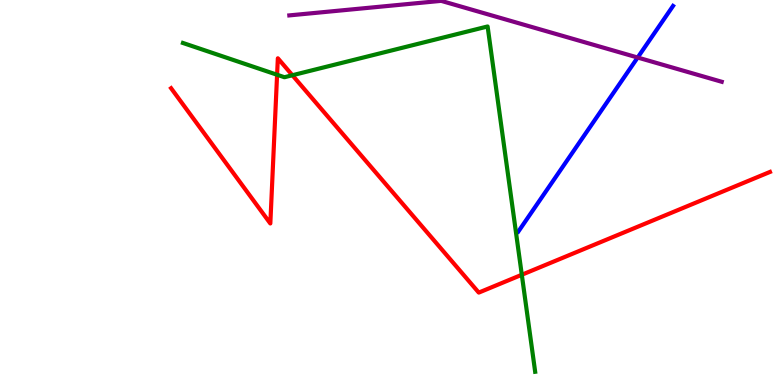[{'lines': ['blue', 'red'], 'intersections': []}, {'lines': ['green', 'red'], 'intersections': [{'x': 3.58, 'y': 8.06}, {'x': 3.77, 'y': 8.05}, {'x': 6.73, 'y': 2.86}]}, {'lines': ['purple', 'red'], 'intersections': []}, {'lines': ['blue', 'green'], 'intersections': []}, {'lines': ['blue', 'purple'], 'intersections': [{'x': 8.23, 'y': 8.51}]}, {'lines': ['green', 'purple'], 'intersections': []}]